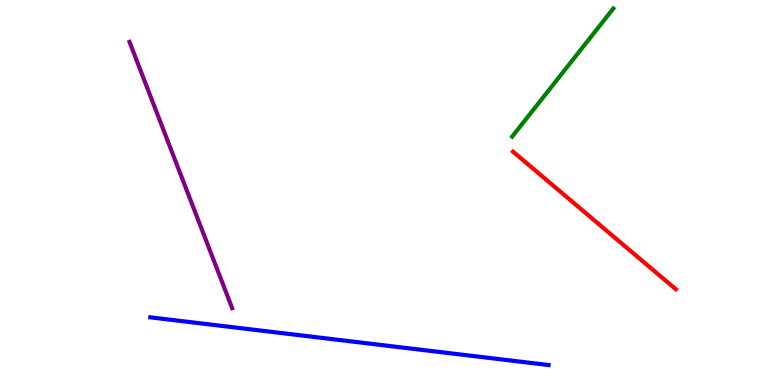[{'lines': ['blue', 'red'], 'intersections': []}, {'lines': ['green', 'red'], 'intersections': []}, {'lines': ['purple', 'red'], 'intersections': []}, {'lines': ['blue', 'green'], 'intersections': []}, {'lines': ['blue', 'purple'], 'intersections': []}, {'lines': ['green', 'purple'], 'intersections': []}]